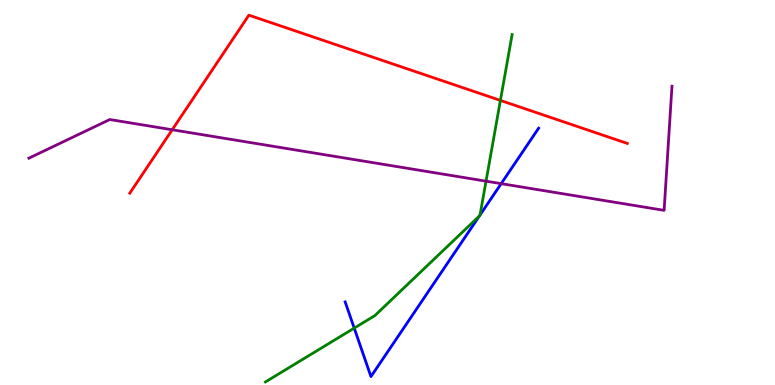[{'lines': ['blue', 'red'], 'intersections': []}, {'lines': ['green', 'red'], 'intersections': [{'x': 6.46, 'y': 7.39}]}, {'lines': ['purple', 'red'], 'intersections': [{'x': 2.22, 'y': 6.63}]}, {'lines': ['blue', 'green'], 'intersections': [{'x': 4.57, 'y': 1.48}, {'x': 6.19, 'y': 4.39}, {'x': 6.19, 'y': 4.42}]}, {'lines': ['blue', 'purple'], 'intersections': [{'x': 6.47, 'y': 5.23}]}, {'lines': ['green', 'purple'], 'intersections': [{'x': 6.27, 'y': 5.29}]}]